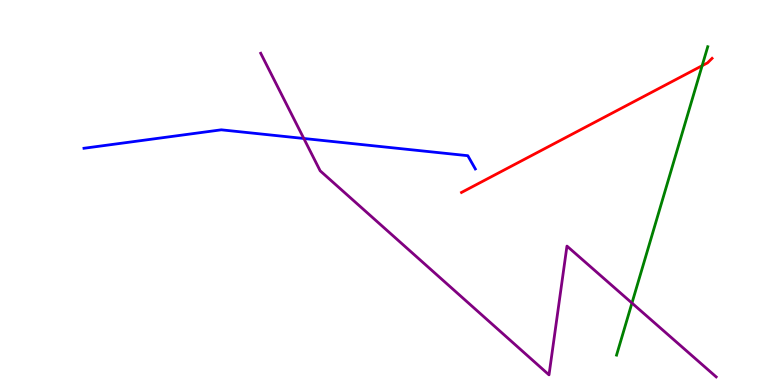[{'lines': ['blue', 'red'], 'intersections': []}, {'lines': ['green', 'red'], 'intersections': [{'x': 9.06, 'y': 8.29}]}, {'lines': ['purple', 'red'], 'intersections': []}, {'lines': ['blue', 'green'], 'intersections': []}, {'lines': ['blue', 'purple'], 'intersections': [{'x': 3.92, 'y': 6.4}]}, {'lines': ['green', 'purple'], 'intersections': [{'x': 8.15, 'y': 2.13}]}]